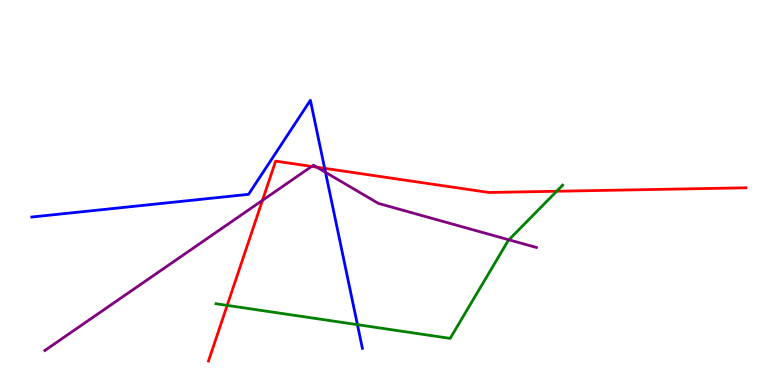[{'lines': ['blue', 'red'], 'intersections': [{'x': 4.19, 'y': 5.63}]}, {'lines': ['green', 'red'], 'intersections': [{'x': 2.93, 'y': 2.07}, {'x': 7.18, 'y': 5.03}]}, {'lines': ['purple', 'red'], 'intersections': [{'x': 3.39, 'y': 4.8}, {'x': 4.02, 'y': 5.68}, {'x': 4.09, 'y': 5.66}]}, {'lines': ['blue', 'green'], 'intersections': [{'x': 4.61, 'y': 1.57}]}, {'lines': ['blue', 'purple'], 'intersections': [{'x': 4.2, 'y': 5.52}]}, {'lines': ['green', 'purple'], 'intersections': [{'x': 6.57, 'y': 3.77}]}]